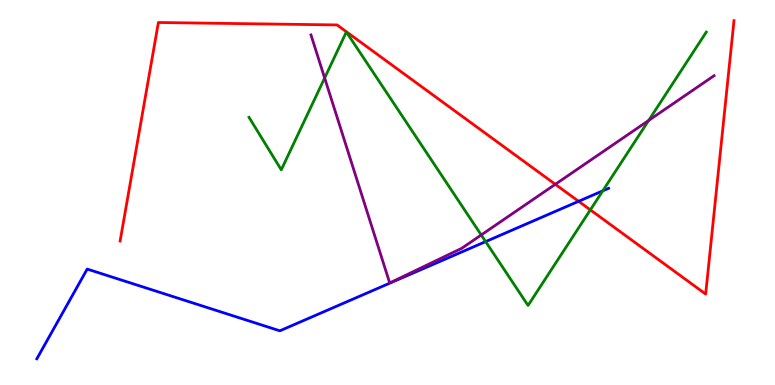[{'lines': ['blue', 'red'], 'intersections': [{'x': 7.47, 'y': 4.77}]}, {'lines': ['green', 'red'], 'intersections': [{'x': 7.62, 'y': 4.55}]}, {'lines': ['purple', 'red'], 'intersections': [{'x': 7.17, 'y': 5.21}]}, {'lines': ['blue', 'green'], 'intersections': [{'x': 6.27, 'y': 3.72}, {'x': 7.78, 'y': 5.04}]}, {'lines': ['blue', 'purple'], 'intersections': []}, {'lines': ['green', 'purple'], 'intersections': [{'x': 4.19, 'y': 7.97}, {'x': 6.21, 'y': 3.9}, {'x': 8.37, 'y': 6.87}]}]